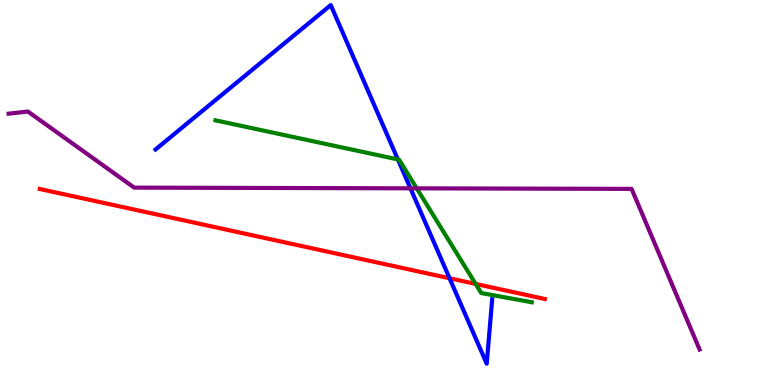[{'lines': ['blue', 'red'], 'intersections': [{'x': 5.8, 'y': 2.77}]}, {'lines': ['green', 'red'], 'intersections': [{'x': 6.14, 'y': 2.63}]}, {'lines': ['purple', 'red'], 'intersections': []}, {'lines': ['blue', 'green'], 'intersections': [{'x': 5.13, 'y': 5.86}]}, {'lines': ['blue', 'purple'], 'intersections': [{'x': 5.3, 'y': 5.11}]}, {'lines': ['green', 'purple'], 'intersections': [{'x': 5.38, 'y': 5.11}]}]